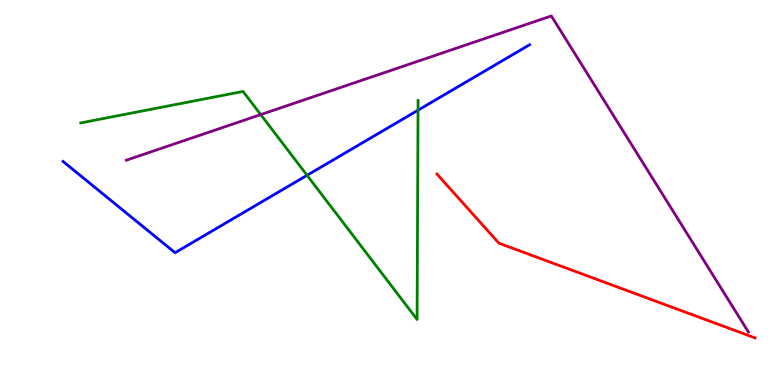[{'lines': ['blue', 'red'], 'intersections': []}, {'lines': ['green', 'red'], 'intersections': []}, {'lines': ['purple', 'red'], 'intersections': []}, {'lines': ['blue', 'green'], 'intersections': [{'x': 3.96, 'y': 5.45}, {'x': 5.39, 'y': 7.14}]}, {'lines': ['blue', 'purple'], 'intersections': []}, {'lines': ['green', 'purple'], 'intersections': [{'x': 3.36, 'y': 7.02}]}]